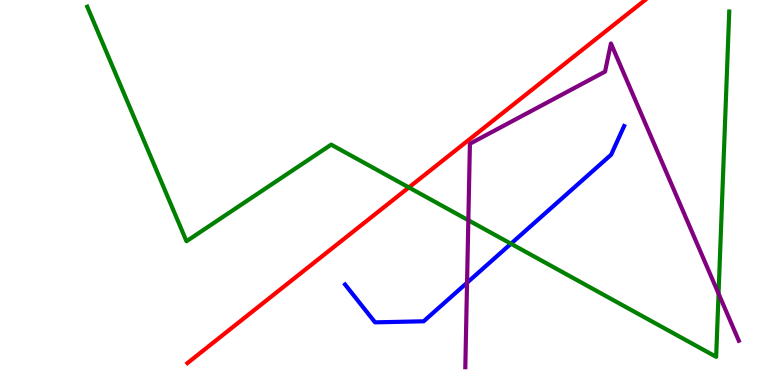[{'lines': ['blue', 'red'], 'intersections': []}, {'lines': ['green', 'red'], 'intersections': [{'x': 5.28, 'y': 5.13}]}, {'lines': ['purple', 'red'], 'intersections': []}, {'lines': ['blue', 'green'], 'intersections': [{'x': 6.59, 'y': 3.67}]}, {'lines': ['blue', 'purple'], 'intersections': [{'x': 6.03, 'y': 2.66}]}, {'lines': ['green', 'purple'], 'intersections': [{'x': 6.04, 'y': 4.28}, {'x': 9.27, 'y': 2.37}]}]